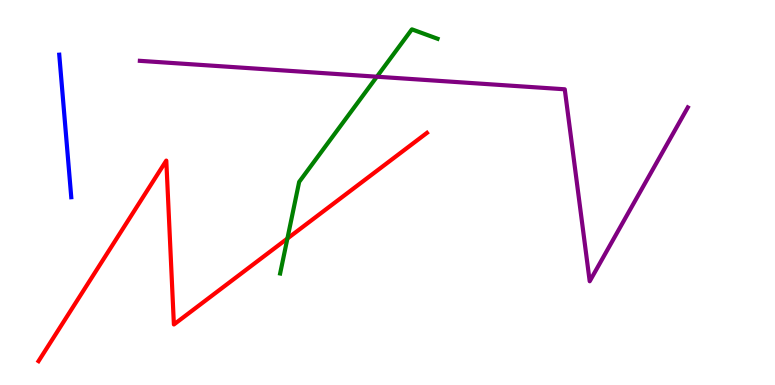[{'lines': ['blue', 'red'], 'intersections': []}, {'lines': ['green', 'red'], 'intersections': [{'x': 3.71, 'y': 3.8}]}, {'lines': ['purple', 'red'], 'intersections': []}, {'lines': ['blue', 'green'], 'intersections': []}, {'lines': ['blue', 'purple'], 'intersections': []}, {'lines': ['green', 'purple'], 'intersections': [{'x': 4.86, 'y': 8.01}]}]